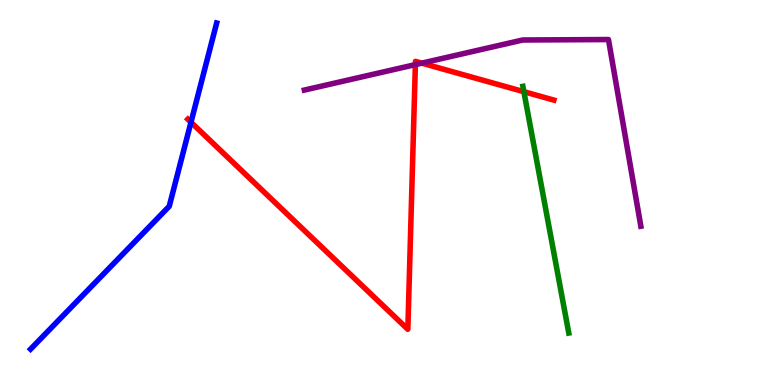[{'lines': ['blue', 'red'], 'intersections': [{'x': 2.46, 'y': 6.82}]}, {'lines': ['green', 'red'], 'intersections': [{'x': 6.76, 'y': 7.62}]}, {'lines': ['purple', 'red'], 'intersections': [{'x': 5.36, 'y': 8.32}, {'x': 5.44, 'y': 8.36}]}, {'lines': ['blue', 'green'], 'intersections': []}, {'lines': ['blue', 'purple'], 'intersections': []}, {'lines': ['green', 'purple'], 'intersections': []}]